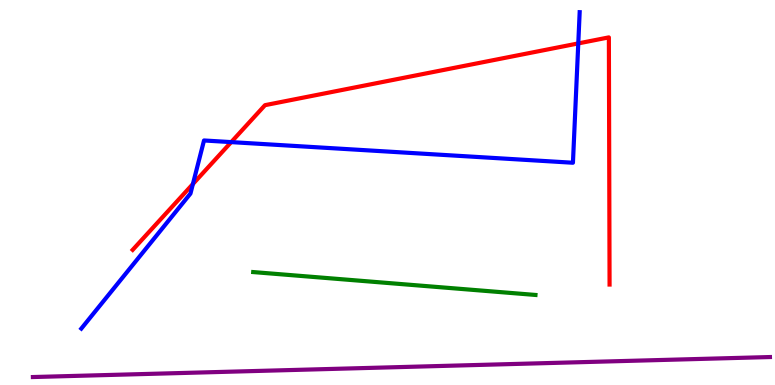[{'lines': ['blue', 'red'], 'intersections': [{'x': 2.49, 'y': 5.22}, {'x': 2.98, 'y': 6.31}, {'x': 7.46, 'y': 8.87}]}, {'lines': ['green', 'red'], 'intersections': []}, {'lines': ['purple', 'red'], 'intersections': []}, {'lines': ['blue', 'green'], 'intersections': []}, {'lines': ['blue', 'purple'], 'intersections': []}, {'lines': ['green', 'purple'], 'intersections': []}]